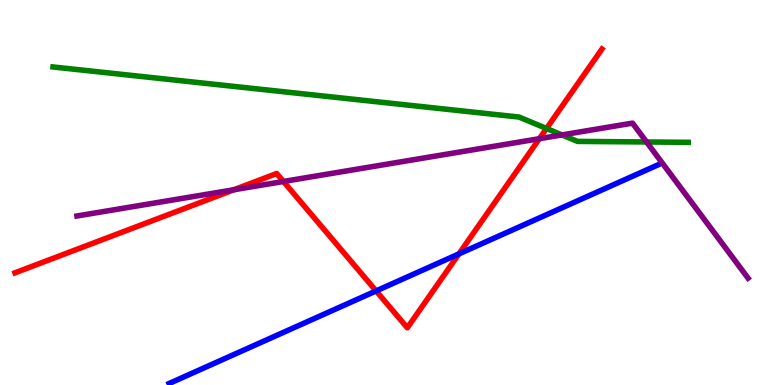[{'lines': ['blue', 'red'], 'intersections': [{'x': 4.85, 'y': 2.44}, {'x': 5.92, 'y': 3.41}]}, {'lines': ['green', 'red'], 'intersections': [{'x': 7.05, 'y': 6.66}]}, {'lines': ['purple', 'red'], 'intersections': [{'x': 3.02, 'y': 5.07}, {'x': 3.66, 'y': 5.29}, {'x': 6.96, 'y': 6.4}]}, {'lines': ['blue', 'green'], 'intersections': []}, {'lines': ['blue', 'purple'], 'intersections': []}, {'lines': ['green', 'purple'], 'intersections': [{'x': 7.25, 'y': 6.5}, {'x': 8.34, 'y': 6.31}]}]